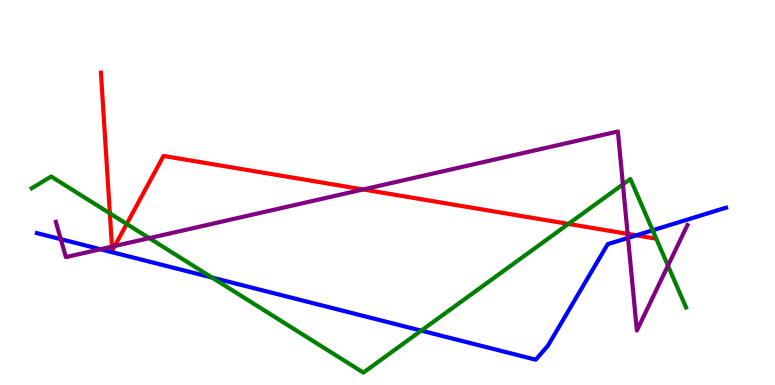[{'lines': ['blue', 'red'], 'intersections': [{'x': 8.21, 'y': 3.89}]}, {'lines': ['green', 'red'], 'intersections': [{'x': 1.42, 'y': 4.46}, {'x': 1.64, 'y': 4.18}, {'x': 7.33, 'y': 4.18}]}, {'lines': ['purple', 'red'], 'intersections': [{'x': 1.44, 'y': 3.59}, {'x': 1.48, 'y': 3.61}, {'x': 4.69, 'y': 5.08}, {'x': 8.1, 'y': 3.93}]}, {'lines': ['blue', 'green'], 'intersections': [{'x': 2.74, 'y': 2.79}, {'x': 5.44, 'y': 1.41}, {'x': 8.42, 'y': 4.02}]}, {'lines': ['blue', 'purple'], 'intersections': [{'x': 0.784, 'y': 3.79}, {'x': 1.3, 'y': 3.53}, {'x': 8.1, 'y': 3.82}]}, {'lines': ['green', 'purple'], 'intersections': [{'x': 1.93, 'y': 3.81}, {'x': 8.04, 'y': 5.21}, {'x': 8.62, 'y': 3.1}]}]